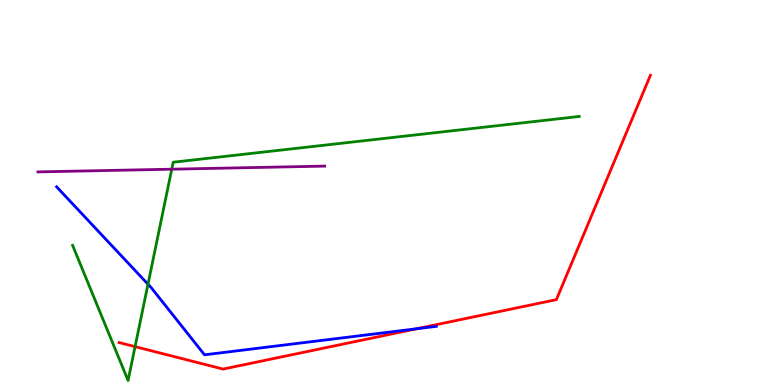[{'lines': ['blue', 'red'], 'intersections': [{'x': 5.38, 'y': 1.46}]}, {'lines': ['green', 'red'], 'intersections': [{'x': 1.74, 'y': 0.997}]}, {'lines': ['purple', 'red'], 'intersections': []}, {'lines': ['blue', 'green'], 'intersections': [{'x': 1.91, 'y': 2.62}]}, {'lines': ['blue', 'purple'], 'intersections': []}, {'lines': ['green', 'purple'], 'intersections': [{'x': 2.22, 'y': 5.61}]}]